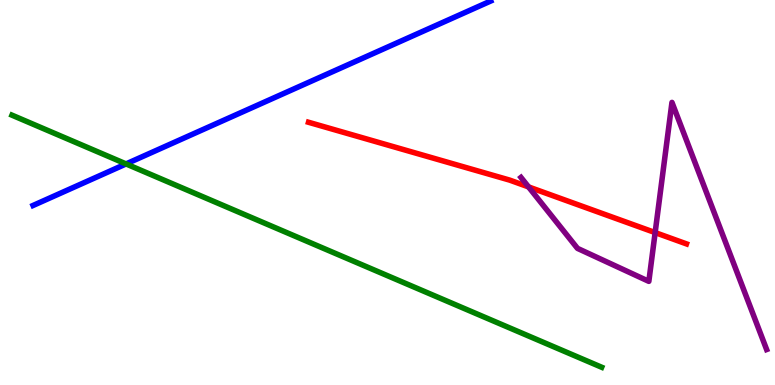[{'lines': ['blue', 'red'], 'intersections': []}, {'lines': ['green', 'red'], 'intersections': []}, {'lines': ['purple', 'red'], 'intersections': [{'x': 6.82, 'y': 5.15}, {'x': 8.45, 'y': 3.96}]}, {'lines': ['blue', 'green'], 'intersections': [{'x': 1.63, 'y': 5.74}]}, {'lines': ['blue', 'purple'], 'intersections': []}, {'lines': ['green', 'purple'], 'intersections': []}]